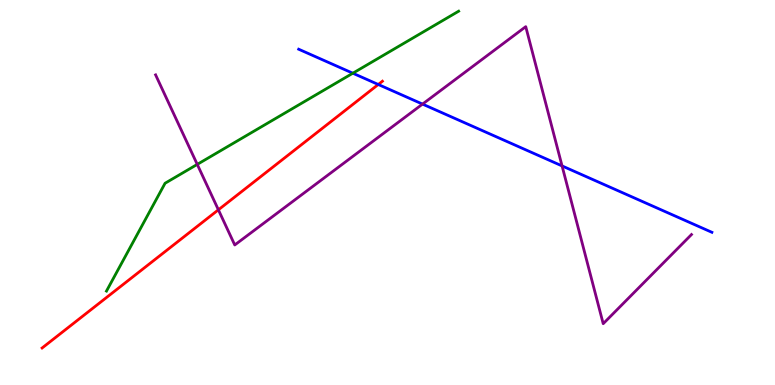[{'lines': ['blue', 'red'], 'intersections': [{'x': 4.88, 'y': 7.81}]}, {'lines': ['green', 'red'], 'intersections': []}, {'lines': ['purple', 'red'], 'intersections': [{'x': 2.82, 'y': 4.55}]}, {'lines': ['blue', 'green'], 'intersections': [{'x': 4.55, 'y': 8.1}]}, {'lines': ['blue', 'purple'], 'intersections': [{'x': 5.45, 'y': 7.3}, {'x': 7.25, 'y': 5.69}]}, {'lines': ['green', 'purple'], 'intersections': [{'x': 2.55, 'y': 5.73}]}]